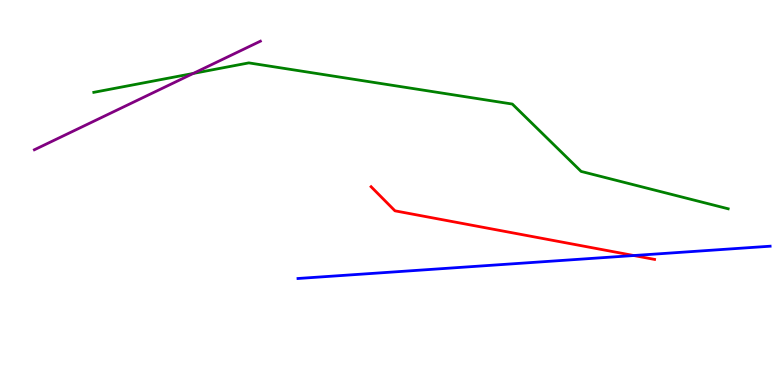[{'lines': ['blue', 'red'], 'intersections': [{'x': 8.18, 'y': 3.36}]}, {'lines': ['green', 'red'], 'intersections': []}, {'lines': ['purple', 'red'], 'intersections': []}, {'lines': ['blue', 'green'], 'intersections': []}, {'lines': ['blue', 'purple'], 'intersections': []}, {'lines': ['green', 'purple'], 'intersections': [{'x': 2.49, 'y': 8.09}]}]